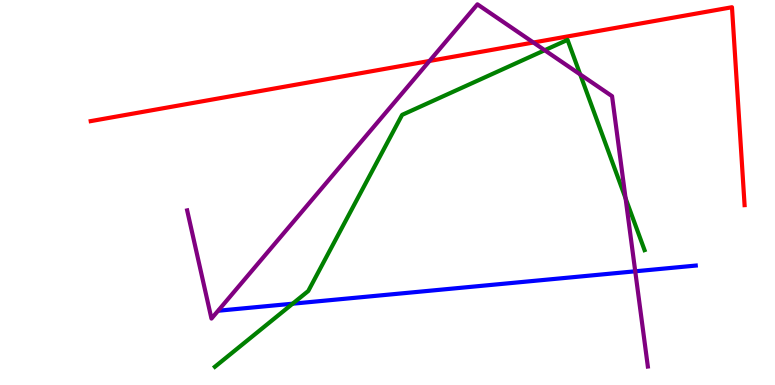[{'lines': ['blue', 'red'], 'intersections': []}, {'lines': ['green', 'red'], 'intersections': []}, {'lines': ['purple', 'red'], 'intersections': [{'x': 5.54, 'y': 8.42}, {'x': 6.88, 'y': 8.9}]}, {'lines': ['blue', 'green'], 'intersections': [{'x': 3.78, 'y': 2.11}]}, {'lines': ['blue', 'purple'], 'intersections': [{'x': 8.2, 'y': 2.95}]}, {'lines': ['green', 'purple'], 'intersections': [{'x': 7.03, 'y': 8.7}, {'x': 7.49, 'y': 8.07}, {'x': 8.07, 'y': 4.85}]}]